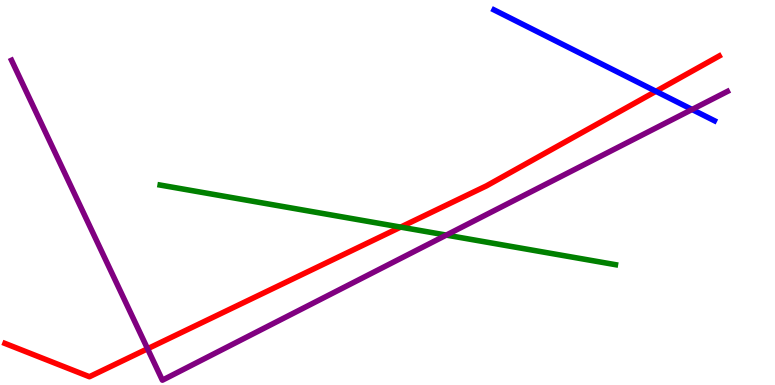[{'lines': ['blue', 'red'], 'intersections': [{'x': 8.46, 'y': 7.63}]}, {'lines': ['green', 'red'], 'intersections': [{'x': 5.17, 'y': 4.1}]}, {'lines': ['purple', 'red'], 'intersections': [{'x': 1.9, 'y': 0.941}]}, {'lines': ['blue', 'green'], 'intersections': []}, {'lines': ['blue', 'purple'], 'intersections': [{'x': 8.93, 'y': 7.16}]}, {'lines': ['green', 'purple'], 'intersections': [{'x': 5.76, 'y': 3.89}]}]